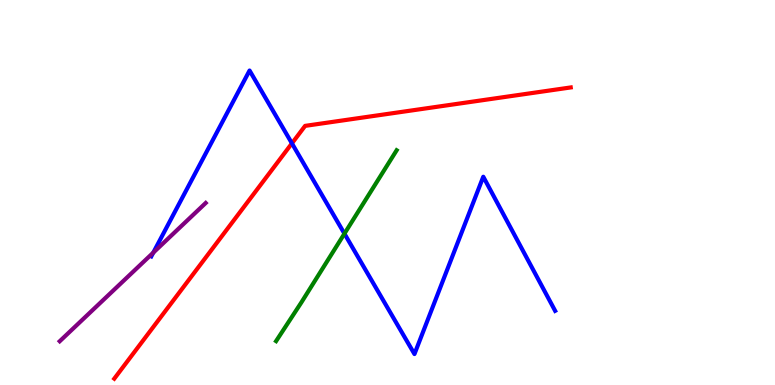[{'lines': ['blue', 'red'], 'intersections': [{'x': 3.77, 'y': 6.28}]}, {'lines': ['green', 'red'], 'intersections': []}, {'lines': ['purple', 'red'], 'intersections': []}, {'lines': ['blue', 'green'], 'intersections': [{'x': 4.44, 'y': 3.93}]}, {'lines': ['blue', 'purple'], 'intersections': [{'x': 1.98, 'y': 3.44}]}, {'lines': ['green', 'purple'], 'intersections': []}]